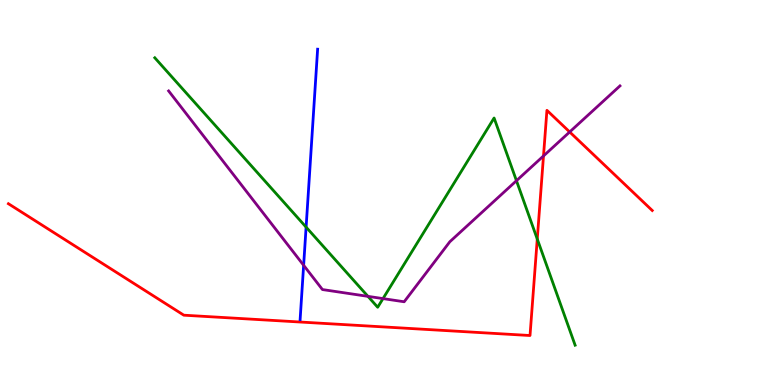[{'lines': ['blue', 'red'], 'intersections': []}, {'lines': ['green', 'red'], 'intersections': [{'x': 6.93, 'y': 3.79}]}, {'lines': ['purple', 'red'], 'intersections': [{'x': 7.01, 'y': 5.95}, {'x': 7.35, 'y': 6.57}]}, {'lines': ['blue', 'green'], 'intersections': [{'x': 3.95, 'y': 4.1}]}, {'lines': ['blue', 'purple'], 'intersections': [{'x': 3.92, 'y': 3.11}]}, {'lines': ['green', 'purple'], 'intersections': [{'x': 4.75, 'y': 2.3}, {'x': 4.94, 'y': 2.24}, {'x': 6.66, 'y': 5.31}]}]